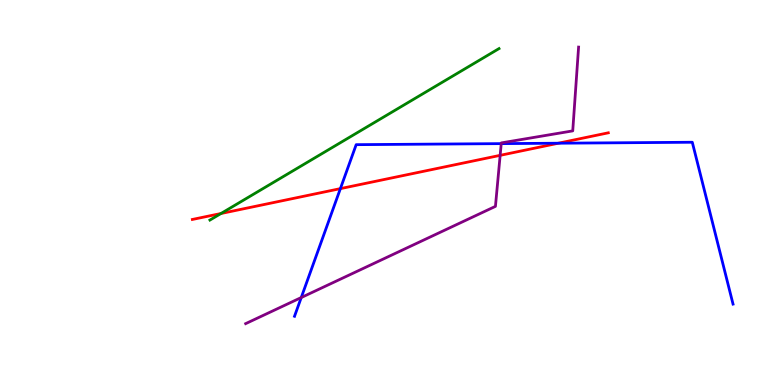[{'lines': ['blue', 'red'], 'intersections': [{'x': 4.39, 'y': 5.1}, {'x': 7.21, 'y': 6.28}]}, {'lines': ['green', 'red'], 'intersections': [{'x': 2.85, 'y': 4.45}]}, {'lines': ['purple', 'red'], 'intersections': [{'x': 6.45, 'y': 5.97}]}, {'lines': ['blue', 'green'], 'intersections': []}, {'lines': ['blue', 'purple'], 'intersections': [{'x': 3.89, 'y': 2.27}, {'x': 6.47, 'y': 6.27}]}, {'lines': ['green', 'purple'], 'intersections': []}]